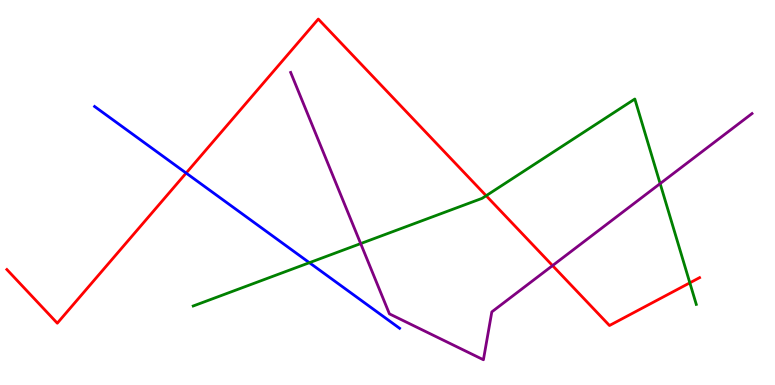[{'lines': ['blue', 'red'], 'intersections': [{'x': 2.4, 'y': 5.5}]}, {'lines': ['green', 'red'], 'intersections': [{'x': 6.27, 'y': 4.92}, {'x': 8.9, 'y': 2.65}]}, {'lines': ['purple', 'red'], 'intersections': [{'x': 7.13, 'y': 3.1}]}, {'lines': ['blue', 'green'], 'intersections': [{'x': 3.99, 'y': 3.18}]}, {'lines': ['blue', 'purple'], 'intersections': []}, {'lines': ['green', 'purple'], 'intersections': [{'x': 4.65, 'y': 3.67}, {'x': 8.52, 'y': 5.23}]}]